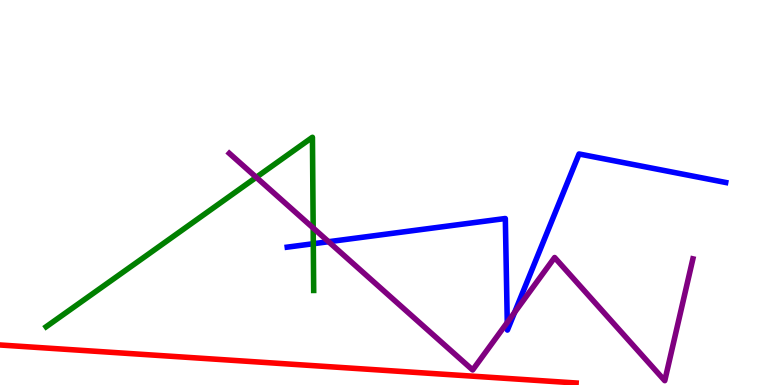[{'lines': ['blue', 'red'], 'intersections': []}, {'lines': ['green', 'red'], 'intersections': []}, {'lines': ['purple', 'red'], 'intersections': []}, {'lines': ['blue', 'green'], 'intersections': [{'x': 4.04, 'y': 3.67}]}, {'lines': ['blue', 'purple'], 'intersections': [{'x': 4.24, 'y': 3.72}, {'x': 6.55, 'y': 1.62}, {'x': 6.64, 'y': 1.89}]}, {'lines': ['green', 'purple'], 'intersections': [{'x': 3.31, 'y': 5.39}, {'x': 4.04, 'y': 4.08}]}]